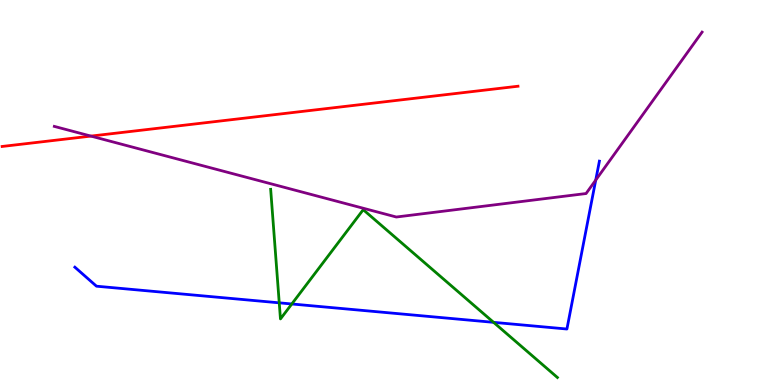[{'lines': ['blue', 'red'], 'intersections': []}, {'lines': ['green', 'red'], 'intersections': []}, {'lines': ['purple', 'red'], 'intersections': [{'x': 1.17, 'y': 6.47}]}, {'lines': ['blue', 'green'], 'intersections': [{'x': 3.6, 'y': 2.13}, {'x': 3.77, 'y': 2.1}, {'x': 6.37, 'y': 1.63}]}, {'lines': ['blue', 'purple'], 'intersections': [{'x': 7.69, 'y': 5.32}]}, {'lines': ['green', 'purple'], 'intersections': []}]